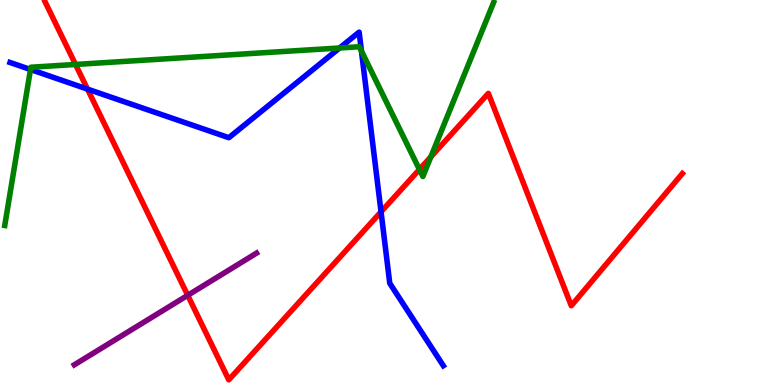[{'lines': ['blue', 'red'], 'intersections': [{'x': 1.13, 'y': 7.69}, {'x': 4.92, 'y': 4.5}]}, {'lines': ['green', 'red'], 'intersections': [{'x': 0.975, 'y': 8.33}, {'x': 5.41, 'y': 5.6}, {'x': 5.56, 'y': 5.93}]}, {'lines': ['purple', 'red'], 'intersections': [{'x': 2.42, 'y': 2.33}]}, {'lines': ['blue', 'green'], 'intersections': [{'x': 0.393, 'y': 8.19}, {'x': 4.38, 'y': 8.75}, {'x': 4.66, 'y': 8.67}]}, {'lines': ['blue', 'purple'], 'intersections': []}, {'lines': ['green', 'purple'], 'intersections': []}]